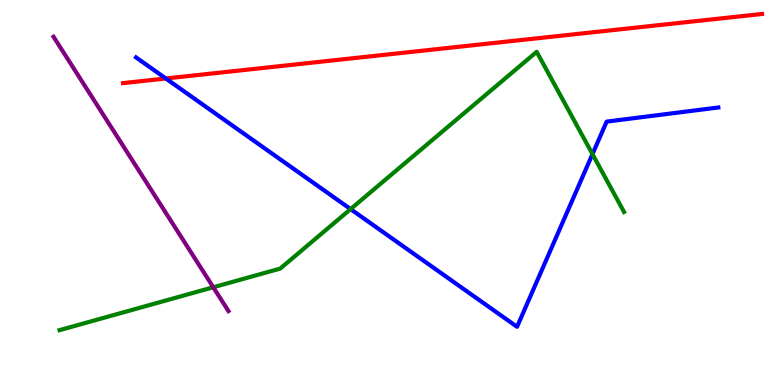[{'lines': ['blue', 'red'], 'intersections': [{'x': 2.14, 'y': 7.96}]}, {'lines': ['green', 'red'], 'intersections': []}, {'lines': ['purple', 'red'], 'intersections': []}, {'lines': ['blue', 'green'], 'intersections': [{'x': 4.52, 'y': 4.57}, {'x': 7.64, 'y': 6.0}]}, {'lines': ['blue', 'purple'], 'intersections': []}, {'lines': ['green', 'purple'], 'intersections': [{'x': 2.75, 'y': 2.54}]}]